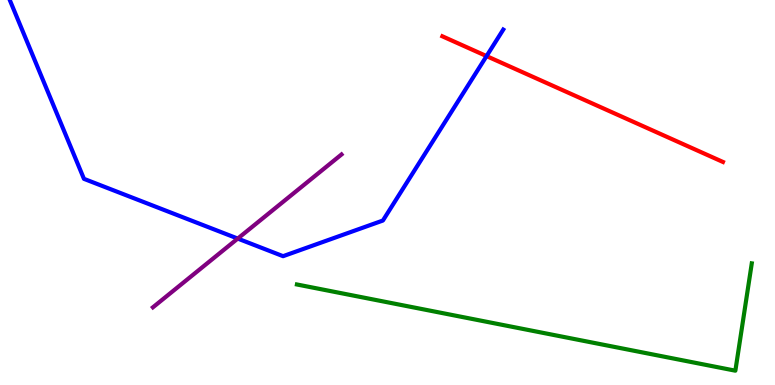[{'lines': ['blue', 'red'], 'intersections': [{'x': 6.28, 'y': 8.54}]}, {'lines': ['green', 'red'], 'intersections': []}, {'lines': ['purple', 'red'], 'intersections': []}, {'lines': ['blue', 'green'], 'intersections': []}, {'lines': ['blue', 'purple'], 'intersections': [{'x': 3.07, 'y': 3.8}]}, {'lines': ['green', 'purple'], 'intersections': []}]